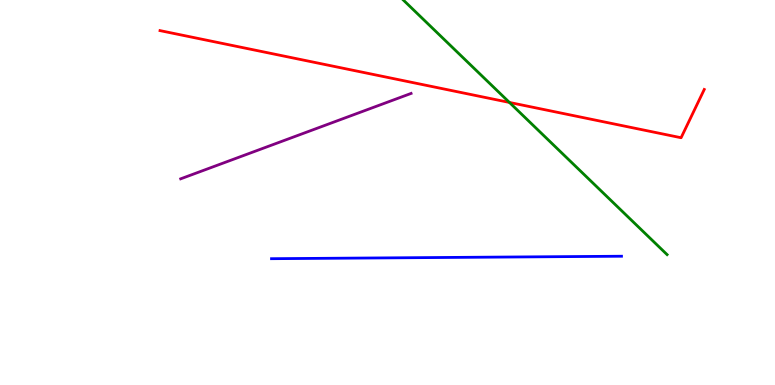[{'lines': ['blue', 'red'], 'intersections': []}, {'lines': ['green', 'red'], 'intersections': [{'x': 6.57, 'y': 7.34}]}, {'lines': ['purple', 'red'], 'intersections': []}, {'lines': ['blue', 'green'], 'intersections': []}, {'lines': ['blue', 'purple'], 'intersections': []}, {'lines': ['green', 'purple'], 'intersections': []}]